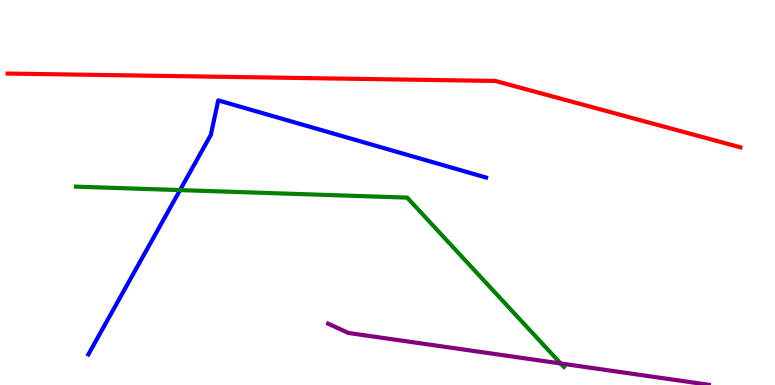[{'lines': ['blue', 'red'], 'intersections': []}, {'lines': ['green', 'red'], 'intersections': []}, {'lines': ['purple', 'red'], 'intersections': []}, {'lines': ['blue', 'green'], 'intersections': [{'x': 2.32, 'y': 5.06}]}, {'lines': ['blue', 'purple'], 'intersections': []}, {'lines': ['green', 'purple'], 'intersections': [{'x': 7.23, 'y': 0.559}]}]